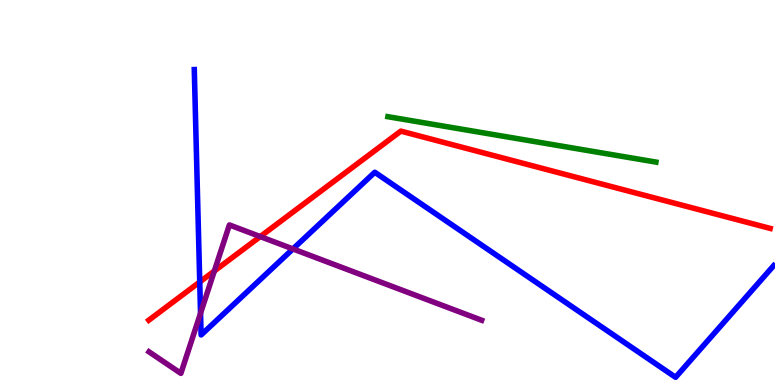[{'lines': ['blue', 'red'], 'intersections': [{'x': 2.58, 'y': 2.68}]}, {'lines': ['green', 'red'], 'intersections': []}, {'lines': ['purple', 'red'], 'intersections': [{'x': 2.77, 'y': 2.96}, {'x': 3.36, 'y': 3.85}]}, {'lines': ['blue', 'green'], 'intersections': []}, {'lines': ['blue', 'purple'], 'intersections': [{'x': 2.59, 'y': 1.86}, {'x': 3.78, 'y': 3.53}]}, {'lines': ['green', 'purple'], 'intersections': []}]